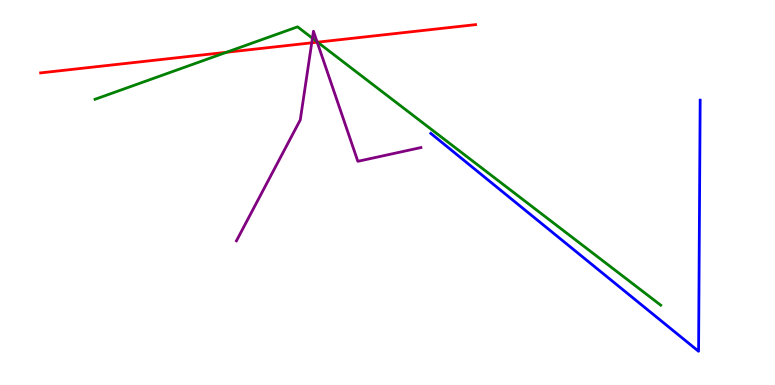[{'lines': ['blue', 'red'], 'intersections': []}, {'lines': ['green', 'red'], 'intersections': [{'x': 2.92, 'y': 8.64}, {'x': 4.1, 'y': 8.9}]}, {'lines': ['purple', 'red'], 'intersections': [{'x': 4.02, 'y': 8.89}, {'x': 4.09, 'y': 8.9}]}, {'lines': ['blue', 'green'], 'intersections': []}, {'lines': ['blue', 'purple'], 'intersections': []}, {'lines': ['green', 'purple'], 'intersections': [{'x': 4.03, 'y': 9.01}, {'x': 4.09, 'y': 8.92}]}]